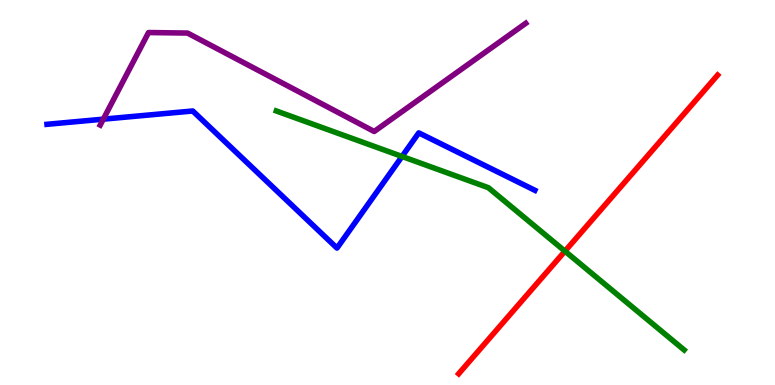[{'lines': ['blue', 'red'], 'intersections': []}, {'lines': ['green', 'red'], 'intersections': [{'x': 7.29, 'y': 3.48}]}, {'lines': ['purple', 'red'], 'intersections': []}, {'lines': ['blue', 'green'], 'intersections': [{'x': 5.19, 'y': 5.94}]}, {'lines': ['blue', 'purple'], 'intersections': [{'x': 1.33, 'y': 6.9}]}, {'lines': ['green', 'purple'], 'intersections': []}]